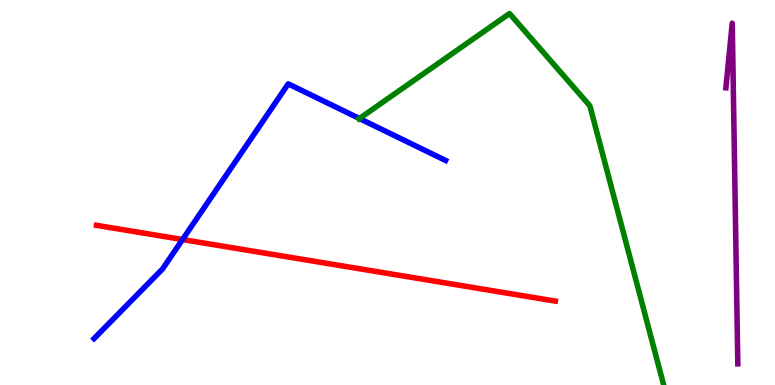[{'lines': ['blue', 'red'], 'intersections': [{'x': 2.36, 'y': 3.78}]}, {'lines': ['green', 'red'], 'intersections': []}, {'lines': ['purple', 'red'], 'intersections': []}, {'lines': ['blue', 'green'], 'intersections': [{'x': 4.64, 'y': 6.92}]}, {'lines': ['blue', 'purple'], 'intersections': []}, {'lines': ['green', 'purple'], 'intersections': []}]